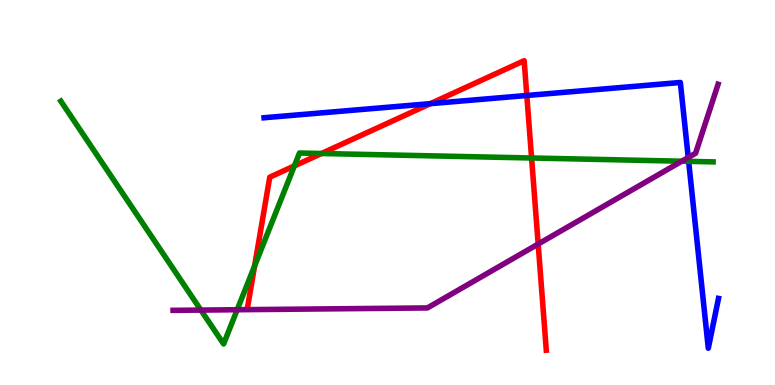[{'lines': ['blue', 'red'], 'intersections': [{'x': 5.55, 'y': 7.31}, {'x': 6.8, 'y': 7.52}]}, {'lines': ['green', 'red'], 'intersections': [{'x': 3.29, 'y': 3.09}, {'x': 3.8, 'y': 5.69}, {'x': 4.15, 'y': 6.01}, {'x': 6.86, 'y': 5.9}]}, {'lines': ['purple', 'red'], 'intersections': [{'x': 6.94, 'y': 3.66}]}, {'lines': ['blue', 'green'], 'intersections': [{'x': 8.89, 'y': 5.81}]}, {'lines': ['blue', 'purple'], 'intersections': [{'x': 8.88, 'y': 5.91}]}, {'lines': ['green', 'purple'], 'intersections': [{'x': 2.59, 'y': 1.95}, {'x': 3.06, 'y': 1.95}, {'x': 8.8, 'y': 5.81}]}]